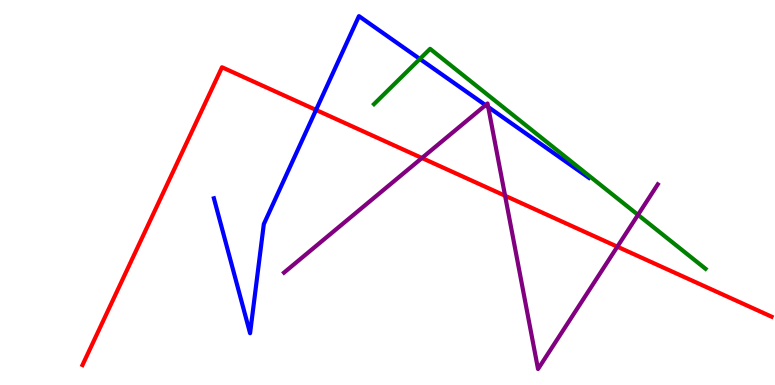[{'lines': ['blue', 'red'], 'intersections': [{'x': 4.08, 'y': 7.14}]}, {'lines': ['green', 'red'], 'intersections': []}, {'lines': ['purple', 'red'], 'intersections': [{'x': 5.44, 'y': 5.9}, {'x': 6.52, 'y': 4.92}, {'x': 7.97, 'y': 3.59}]}, {'lines': ['blue', 'green'], 'intersections': [{'x': 5.42, 'y': 8.47}]}, {'lines': ['blue', 'purple'], 'intersections': [{'x': 6.27, 'y': 7.27}, {'x': 6.3, 'y': 7.22}]}, {'lines': ['green', 'purple'], 'intersections': [{'x': 8.23, 'y': 4.42}]}]